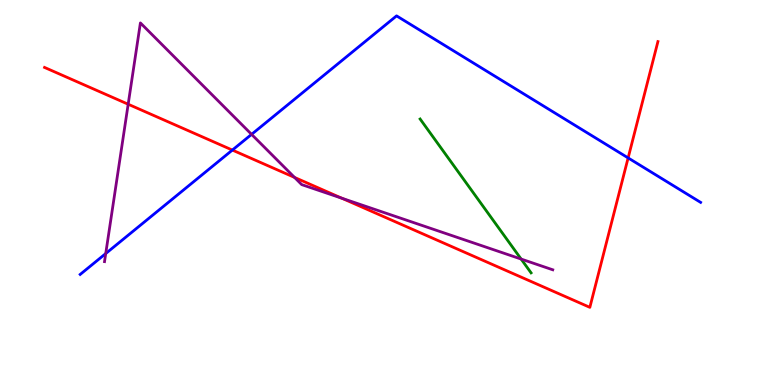[{'lines': ['blue', 'red'], 'intersections': [{'x': 3.0, 'y': 6.1}, {'x': 8.1, 'y': 5.9}]}, {'lines': ['green', 'red'], 'intersections': []}, {'lines': ['purple', 'red'], 'intersections': [{'x': 1.65, 'y': 7.29}, {'x': 3.8, 'y': 5.39}, {'x': 4.41, 'y': 4.85}]}, {'lines': ['blue', 'green'], 'intersections': []}, {'lines': ['blue', 'purple'], 'intersections': [{'x': 1.36, 'y': 3.41}, {'x': 3.25, 'y': 6.51}]}, {'lines': ['green', 'purple'], 'intersections': [{'x': 6.72, 'y': 3.27}]}]